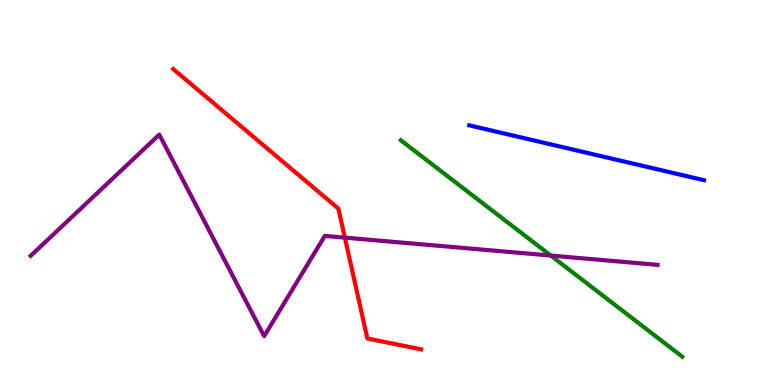[{'lines': ['blue', 'red'], 'intersections': []}, {'lines': ['green', 'red'], 'intersections': []}, {'lines': ['purple', 'red'], 'intersections': [{'x': 4.45, 'y': 3.83}]}, {'lines': ['blue', 'green'], 'intersections': []}, {'lines': ['blue', 'purple'], 'intersections': []}, {'lines': ['green', 'purple'], 'intersections': [{'x': 7.11, 'y': 3.36}]}]